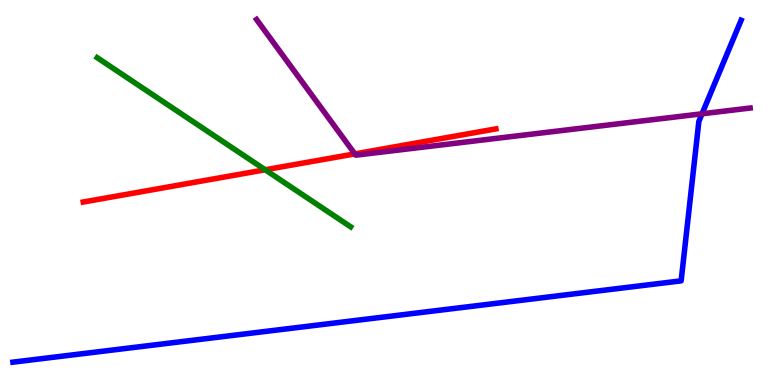[{'lines': ['blue', 'red'], 'intersections': []}, {'lines': ['green', 'red'], 'intersections': [{'x': 3.42, 'y': 5.59}]}, {'lines': ['purple', 'red'], 'intersections': [{'x': 4.58, 'y': 6.0}]}, {'lines': ['blue', 'green'], 'intersections': []}, {'lines': ['blue', 'purple'], 'intersections': [{'x': 9.06, 'y': 7.04}]}, {'lines': ['green', 'purple'], 'intersections': []}]